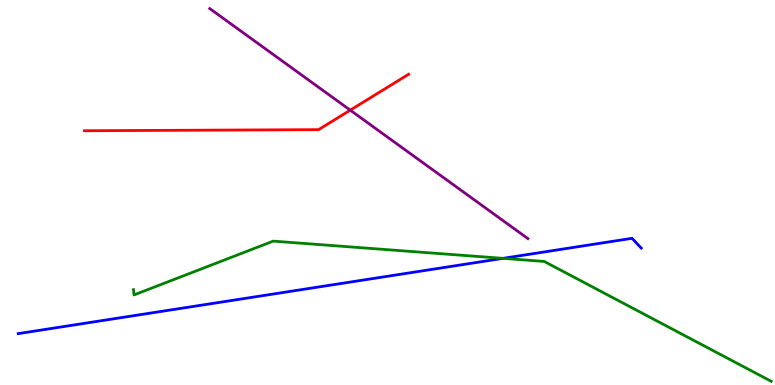[{'lines': ['blue', 'red'], 'intersections': []}, {'lines': ['green', 'red'], 'intersections': []}, {'lines': ['purple', 'red'], 'intersections': [{'x': 4.52, 'y': 7.14}]}, {'lines': ['blue', 'green'], 'intersections': [{'x': 6.49, 'y': 3.29}]}, {'lines': ['blue', 'purple'], 'intersections': []}, {'lines': ['green', 'purple'], 'intersections': []}]